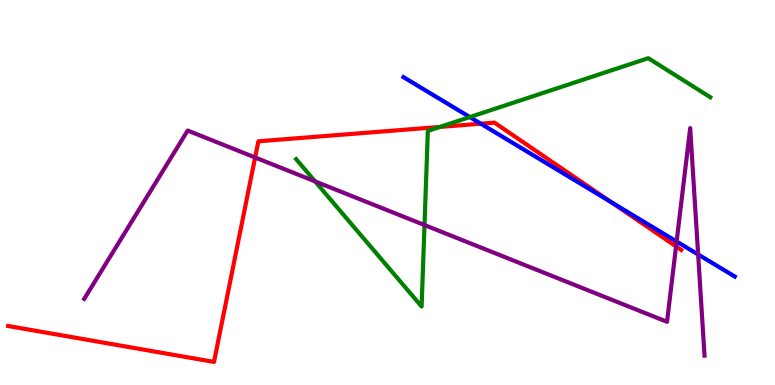[{'lines': ['blue', 'red'], 'intersections': [{'x': 6.2, 'y': 6.79}, {'x': 7.88, 'y': 4.75}]}, {'lines': ['green', 'red'], 'intersections': [{'x': 5.68, 'y': 6.7}]}, {'lines': ['purple', 'red'], 'intersections': [{'x': 3.29, 'y': 5.91}, {'x': 8.72, 'y': 3.6}]}, {'lines': ['blue', 'green'], 'intersections': [{'x': 6.06, 'y': 6.96}]}, {'lines': ['blue', 'purple'], 'intersections': [{'x': 8.73, 'y': 3.73}, {'x': 9.01, 'y': 3.39}]}, {'lines': ['green', 'purple'], 'intersections': [{'x': 4.07, 'y': 5.29}, {'x': 5.48, 'y': 4.15}]}]